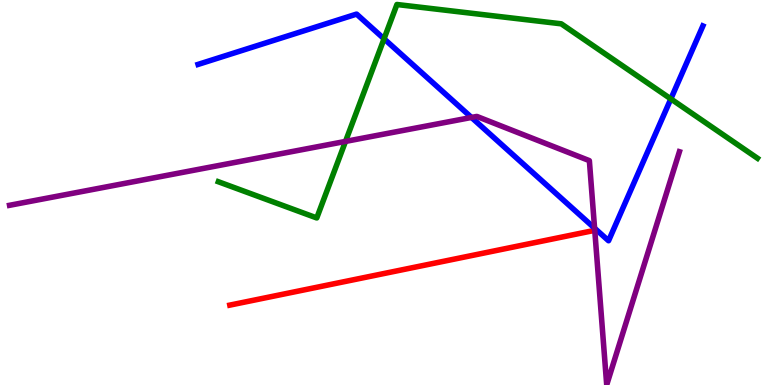[{'lines': ['blue', 'red'], 'intersections': []}, {'lines': ['green', 'red'], 'intersections': []}, {'lines': ['purple', 'red'], 'intersections': []}, {'lines': ['blue', 'green'], 'intersections': [{'x': 4.96, 'y': 8.99}, {'x': 8.66, 'y': 7.43}]}, {'lines': ['blue', 'purple'], 'intersections': [{'x': 6.08, 'y': 6.95}, {'x': 7.67, 'y': 4.07}]}, {'lines': ['green', 'purple'], 'intersections': [{'x': 4.46, 'y': 6.33}]}]